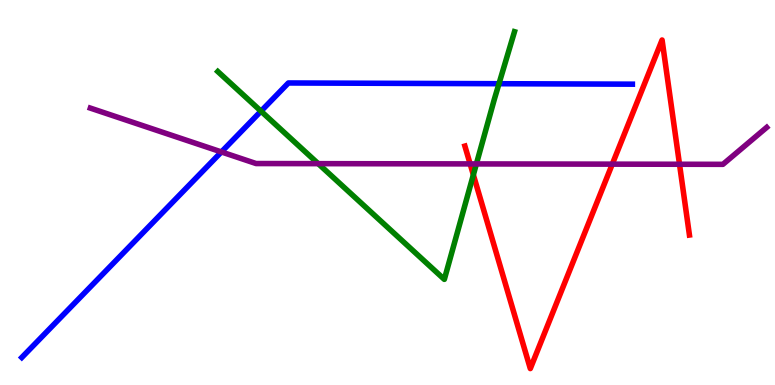[{'lines': ['blue', 'red'], 'intersections': []}, {'lines': ['green', 'red'], 'intersections': [{'x': 6.11, 'y': 5.46}]}, {'lines': ['purple', 'red'], 'intersections': [{'x': 6.07, 'y': 5.74}, {'x': 7.9, 'y': 5.74}, {'x': 8.77, 'y': 5.73}]}, {'lines': ['blue', 'green'], 'intersections': [{'x': 3.37, 'y': 7.11}, {'x': 6.44, 'y': 7.83}]}, {'lines': ['blue', 'purple'], 'intersections': [{'x': 2.86, 'y': 6.05}]}, {'lines': ['green', 'purple'], 'intersections': [{'x': 4.11, 'y': 5.75}, {'x': 6.15, 'y': 5.74}]}]